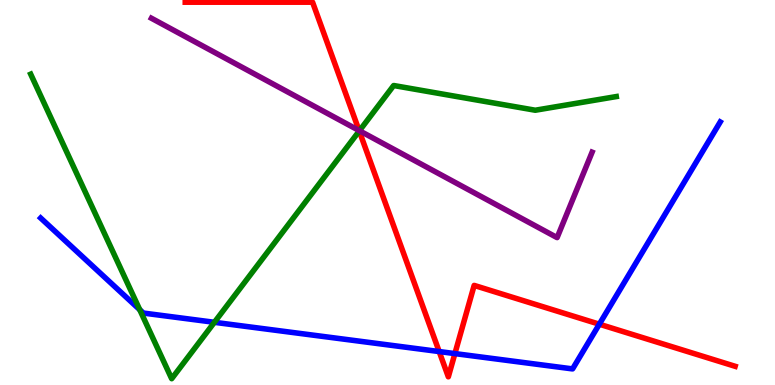[{'lines': ['blue', 'red'], 'intersections': [{'x': 5.67, 'y': 0.869}, {'x': 5.87, 'y': 0.816}, {'x': 7.73, 'y': 1.58}]}, {'lines': ['green', 'red'], 'intersections': [{'x': 4.64, 'y': 6.6}]}, {'lines': ['purple', 'red'], 'intersections': [{'x': 4.63, 'y': 6.61}]}, {'lines': ['blue', 'green'], 'intersections': [{'x': 1.8, 'y': 1.96}, {'x': 2.77, 'y': 1.63}]}, {'lines': ['blue', 'purple'], 'intersections': []}, {'lines': ['green', 'purple'], 'intersections': [{'x': 4.64, 'y': 6.6}]}]